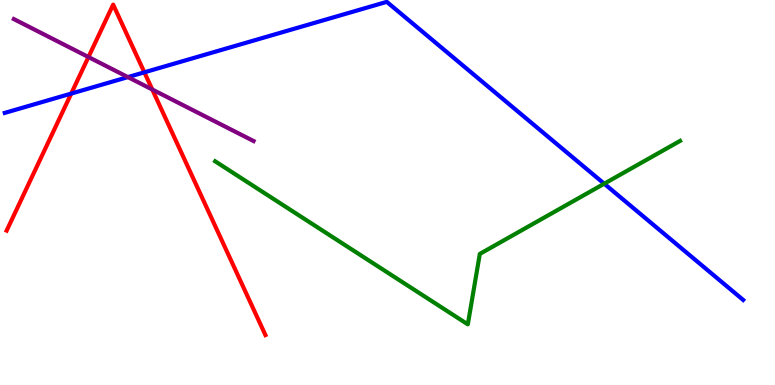[{'lines': ['blue', 'red'], 'intersections': [{'x': 0.919, 'y': 7.57}, {'x': 1.86, 'y': 8.12}]}, {'lines': ['green', 'red'], 'intersections': []}, {'lines': ['purple', 'red'], 'intersections': [{'x': 1.14, 'y': 8.52}, {'x': 1.96, 'y': 7.68}]}, {'lines': ['blue', 'green'], 'intersections': [{'x': 7.8, 'y': 5.23}]}, {'lines': ['blue', 'purple'], 'intersections': [{'x': 1.65, 'y': 8.0}]}, {'lines': ['green', 'purple'], 'intersections': []}]